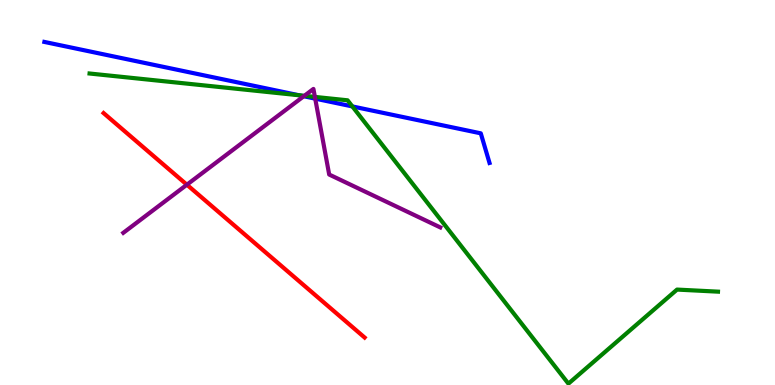[{'lines': ['blue', 'red'], 'intersections': []}, {'lines': ['green', 'red'], 'intersections': []}, {'lines': ['purple', 'red'], 'intersections': [{'x': 2.41, 'y': 5.2}]}, {'lines': ['blue', 'green'], 'intersections': [{'x': 3.86, 'y': 7.53}, {'x': 4.55, 'y': 7.24}]}, {'lines': ['blue', 'purple'], 'intersections': [{'x': 3.92, 'y': 7.5}, {'x': 4.07, 'y': 7.44}]}, {'lines': ['green', 'purple'], 'intersections': [{'x': 3.93, 'y': 7.51}, {'x': 4.06, 'y': 7.48}]}]